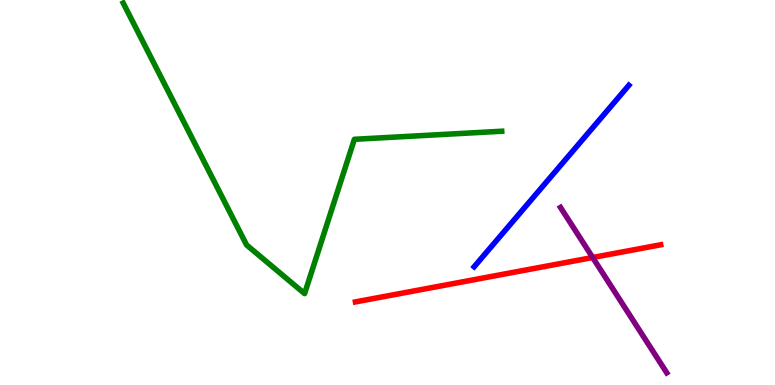[{'lines': ['blue', 'red'], 'intersections': []}, {'lines': ['green', 'red'], 'intersections': []}, {'lines': ['purple', 'red'], 'intersections': [{'x': 7.65, 'y': 3.31}]}, {'lines': ['blue', 'green'], 'intersections': []}, {'lines': ['blue', 'purple'], 'intersections': []}, {'lines': ['green', 'purple'], 'intersections': []}]